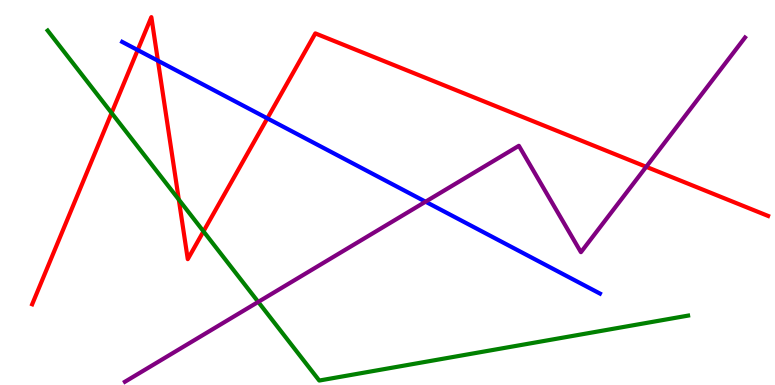[{'lines': ['blue', 'red'], 'intersections': [{'x': 1.78, 'y': 8.7}, {'x': 2.04, 'y': 8.42}, {'x': 3.45, 'y': 6.93}]}, {'lines': ['green', 'red'], 'intersections': [{'x': 1.44, 'y': 7.07}, {'x': 2.31, 'y': 4.82}, {'x': 2.63, 'y': 3.99}]}, {'lines': ['purple', 'red'], 'intersections': [{'x': 8.34, 'y': 5.67}]}, {'lines': ['blue', 'green'], 'intersections': []}, {'lines': ['blue', 'purple'], 'intersections': [{'x': 5.49, 'y': 4.76}]}, {'lines': ['green', 'purple'], 'intersections': [{'x': 3.33, 'y': 2.16}]}]